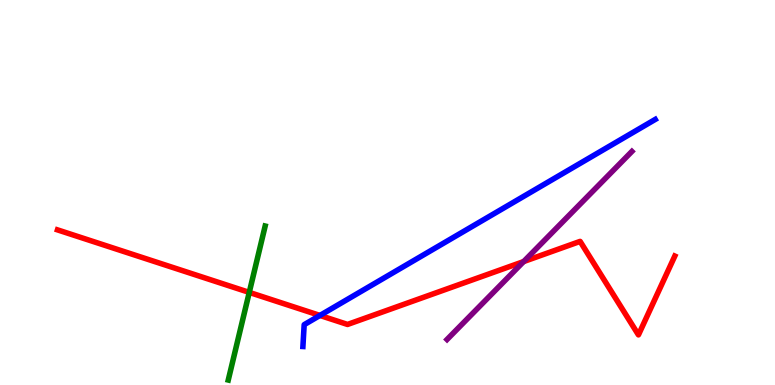[{'lines': ['blue', 'red'], 'intersections': [{'x': 4.13, 'y': 1.81}]}, {'lines': ['green', 'red'], 'intersections': [{'x': 3.22, 'y': 2.41}]}, {'lines': ['purple', 'red'], 'intersections': [{'x': 6.76, 'y': 3.21}]}, {'lines': ['blue', 'green'], 'intersections': []}, {'lines': ['blue', 'purple'], 'intersections': []}, {'lines': ['green', 'purple'], 'intersections': []}]